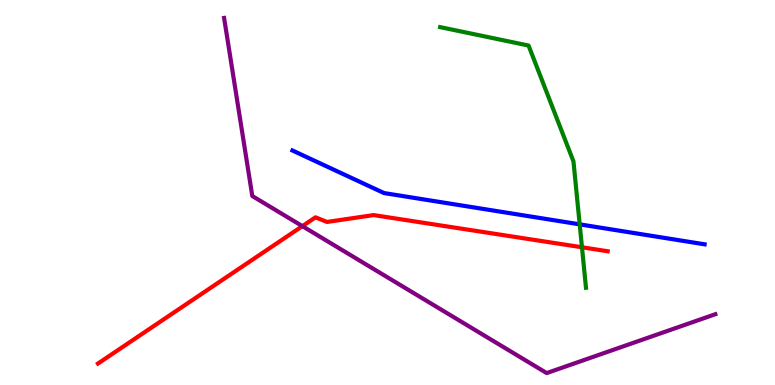[{'lines': ['blue', 'red'], 'intersections': []}, {'lines': ['green', 'red'], 'intersections': [{'x': 7.51, 'y': 3.58}]}, {'lines': ['purple', 'red'], 'intersections': [{'x': 3.9, 'y': 4.13}]}, {'lines': ['blue', 'green'], 'intersections': [{'x': 7.48, 'y': 4.17}]}, {'lines': ['blue', 'purple'], 'intersections': []}, {'lines': ['green', 'purple'], 'intersections': []}]